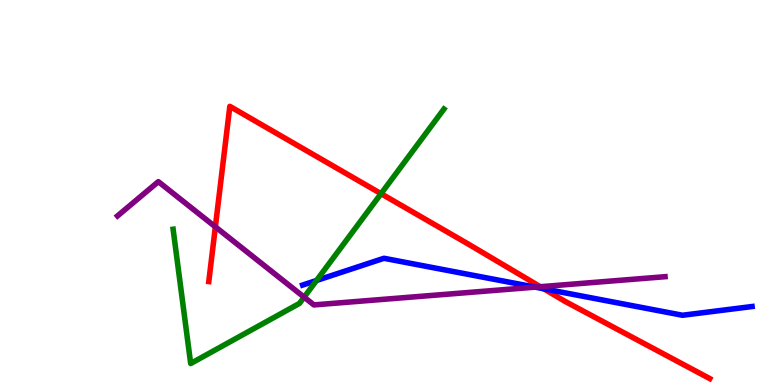[{'lines': ['blue', 'red'], 'intersections': [{'x': 7.02, 'y': 2.5}]}, {'lines': ['green', 'red'], 'intersections': [{'x': 4.92, 'y': 4.97}]}, {'lines': ['purple', 'red'], 'intersections': [{'x': 2.78, 'y': 4.11}, {'x': 6.97, 'y': 2.55}]}, {'lines': ['blue', 'green'], 'intersections': [{'x': 4.08, 'y': 2.71}]}, {'lines': ['blue', 'purple'], 'intersections': [{'x': 6.91, 'y': 2.54}]}, {'lines': ['green', 'purple'], 'intersections': [{'x': 3.92, 'y': 2.28}]}]